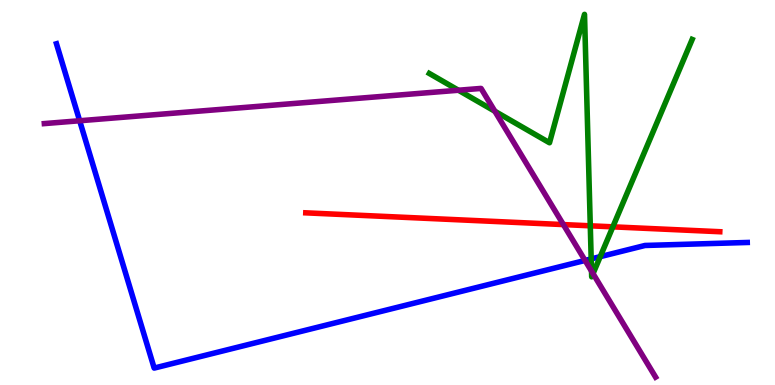[{'lines': ['blue', 'red'], 'intersections': []}, {'lines': ['green', 'red'], 'intersections': [{'x': 7.62, 'y': 4.13}, {'x': 7.91, 'y': 4.11}]}, {'lines': ['purple', 'red'], 'intersections': [{'x': 7.27, 'y': 4.17}]}, {'lines': ['blue', 'green'], 'intersections': [{'x': 7.63, 'y': 3.27}, {'x': 7.74, 'y': 3.33}]}, {'lines': ['blue', 'purple'], 'intersections': [{'x': 1.03, 'y': 6.86}, {'x': 7.55, 'y': 3.24}]}, {'lines': ['green', 'purple'], 'intersections': [{'x': 5.92, 'y': 7.66}, {'x': 6.39, 'y': 7.11}, {'x': 7.63, 'y': 2.96}, {'x': 7.65, 'y': 2.89}]}]